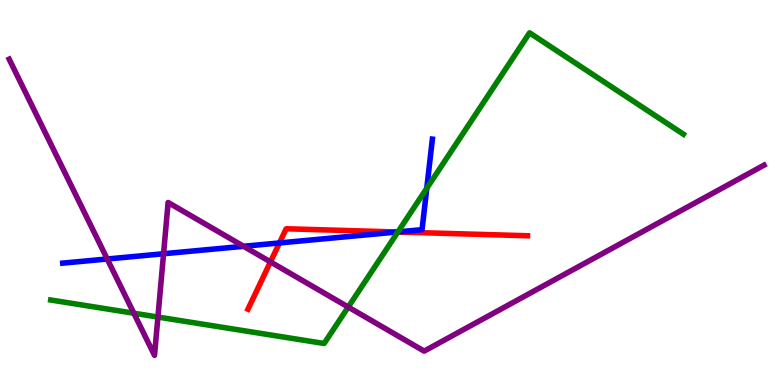[{'lines': ['blue', 'red'], 'intersections': [{'x': 3.61, 'y': 3.69}, {'x': 5.12, 'y': 3.97}]}, {'lines': ['green', 'red'], 'intersections': [{'x': 5.13, 'y': 3.97}]}, {'lines': ['purple', 'red'], 'intersections': [{'x': 3.49, 'y': 3.2}]}, {'lines': ['blue', 'green'], 'intersections': [{'x': 5.13, 'y': 3.98}, {'x': 5.51, 'y': 5.11}]}, {'lines': ['blue', 'purple'], 'intersections': [{'x': 1.38, 'y': 3.27}, {'x': 2.11, 'y': 3.41}, {'x': 3.14, 'y': 3.6}]}, {'lines': ['green', 'purple'], 'intersections': [{'x': 1.73, 'y': 1.86}, {'x': 2.04, 'y': 1.77}, {'x': 4.49, 'y': 2.02}]}]